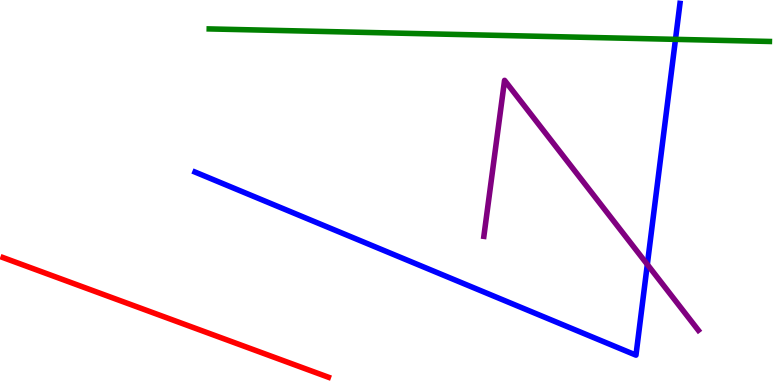[{'lines': ['blue', 'red'], 'intersections': []}, {'lines': ['green', 'red'], 'intersections': []}, {'lines': ['purple', 'red'], 'intersections': []}, {'lines': ['blue', 'green'], 'intersections': [{'x': 8.72, 'y': 8.98}]}, {'lines': ['blue', 'purple'], 'intersections': [{'x': 8.35, 'y': 3.13}]}, {'lines': ['green', 'purple'], 'intersections': []}]